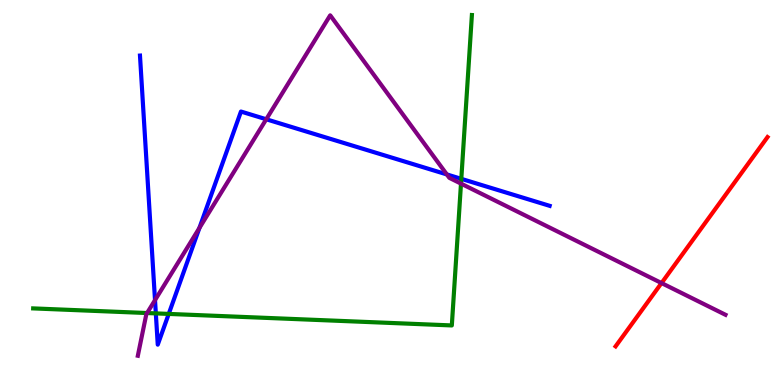[{'lines': ['blue', 'red'], 'intersections': []}, {'lines': ['green', 'red'], 'intersections': []}, {'lines': ['purple', 'red'], 'intersections': [{'x': 8.54, 'y': 2.65}]}, {'lines': ['blue', 'green'], 'intersections': [{'x': 2.01, 'y': 1.86}, {'x': 2.18, 'y': 1.85}, {'x': 5.95, 'y': 5.35}]}, {'lines': ['blue', 'purple'], 'intersections': [{'x': 2.0, 'y': 2.2}, {'x': 2.57, 'y': 4.08}, {'x': 3.44, 'y': 6.9}, {'x': 5.77, 'y': 5.47}]}, {'lines': ['green', 'purple'], 'intersections': [{'x': 1.9, 'y': 1.87}, {'x': 5.95, 'y': 5.23}]}]